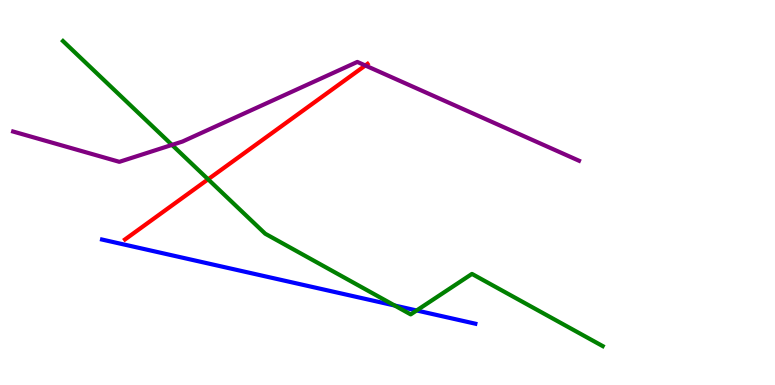[{'lines': ['blue', 'red'], 'intersections': []}, {'lines': ['green', 'red'], 'intersections': [{'x': 2.69, 'y': 5.34}]}, {'lines': ['purple', 'red'], 'intersections': [{'x': 4.71, 'y': 8.3}]}, {'lines': ['blue', 'green'], 'intersections': [{'x': 5.09, 'y': 2.06}, {'x': 5.38, 'y': 1.94}]}, {'lines': ['blue', 'purple'], 'intersections': []}, {'lines': ['green', 'purple'], 'intersections': [{'x': 2.22, 'y': 6.24}]}]